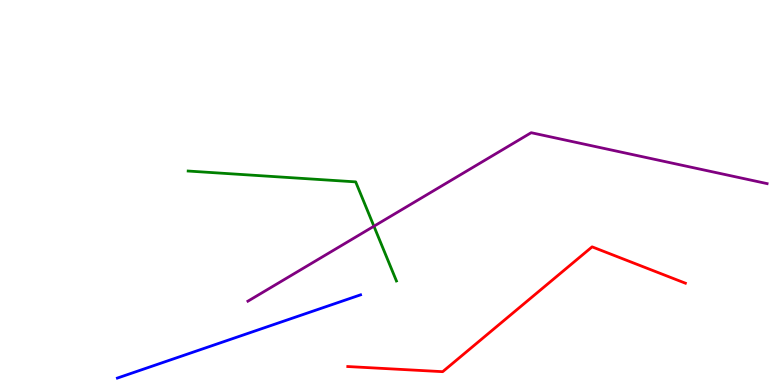[{'lines': ['blue', 'red'], 'intersections': []}, {'lines': ['green', 'red'], 'intersections': []}, {'lines': ['purple', 'red'], 'intersections': []}, {'lines': ['blue', 'green'], 'intersections': []}, {'lines': ['blue', 'purple'], 'intersections': []}, {'lines': ['green', 'purple'], 'intersections': [{'x': 4.82, 'y': 4.12}]}]